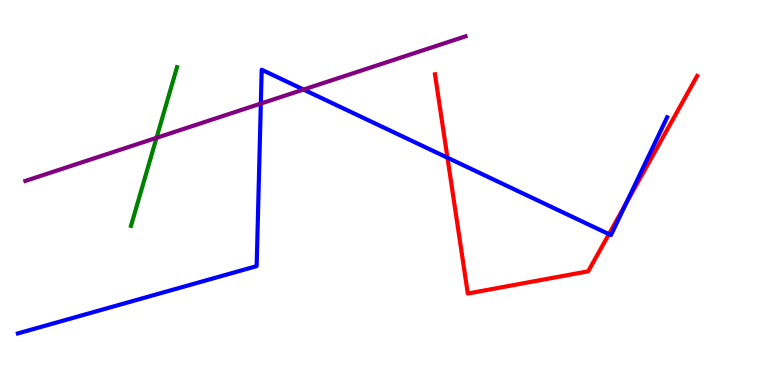[{'lines': ['blue', 'red'], 'intersections': [{'x': 5.77, 'y': 5.9}, {'x': 7.86, 'y': 3.92}, {'x': 8.08, 'y': 4.72}]}, {'lines': ['green', 'red'], 'intersections': []}, {'lines': ['purple', 'red'], 'intersections': []}, {'lines': ['blue', 'green'], 'intersections': []}, {'lines': ['blue', 'purple'], 'intersections': [{'x': 3.37, 'y': 7.31}, {'x': 3.92, 'y': 7.67}]}, {'lines': ['green', 'purple'], 'intersections': [{'x': 2.02, 'y': 6.42}]}]